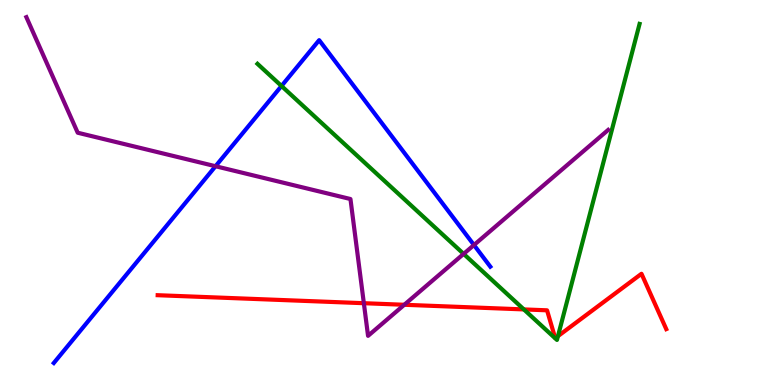[{'lines': ['blue', 'red'], 'intersections': []}, {'lines': ['green', 'red'], 'intersections': [{'x': 6.76, 'y': 1.96}, {'x': 7.2, 'y': 1.27}]}, {'lines': ['purple', 'red'], 'intersections': [{'x': 4.69, 'y': 2.12}, {'x': 5.22, 'y': 2.08}]}, {'lines': ['blue', 'green'], 'intersections': [{'x': 3.63, 'y': 7.77}]}, {'lines': ['blue', 'purple'], 'intersections': [{'x': 2.78, 'y': 5.68}, {'x': 6.12, 'y': 3.64}]}, {'lines': ['green', 'purple'], 'intersections': [{'x': 5.98, 'y': 3.41}]}]